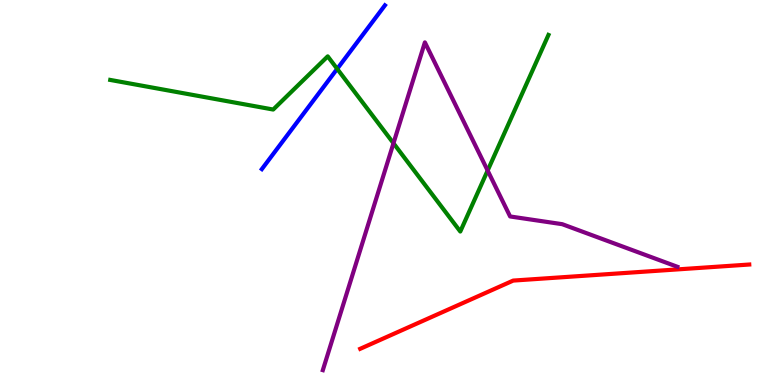[{'lines': ['blue', 'red'], 'intersections': []}, {'lines': ['green', 'red'], 'intersections': []}, {'lines': ['purple', 'red'], 'intersections': []}, {'lines': ['blue', 'green'], 'intersections': [{'x': 4.35, 'y': 8.21}]}, {'lines': ['blue', 'purple'], 'intersections': []}, {'lines': ['green', 'purple'], 'intersections': [{'x': 5.08, 'y': 6.28}, {'x': 6.29, 'y': 5.57}]}]